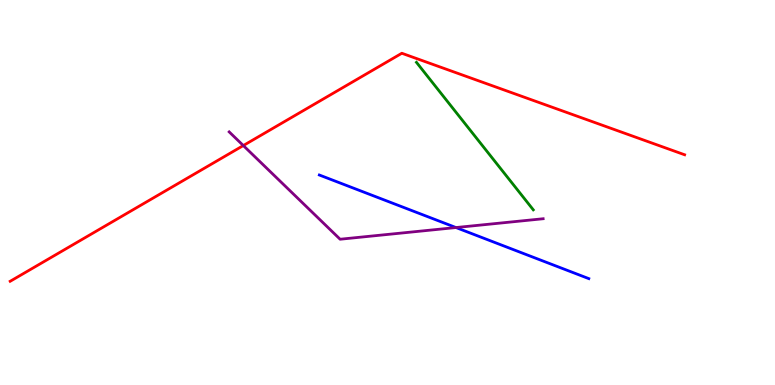[{'lines': ['blue', 'red'], 'intersections': []}, {'lines': ['green', 'red'], 'intersections': []}, {'lines': ['purple', 'red'], 'intersections': [{'x': 3.14, 'y': 6.22}]}, {'lines': ['blue', 'green'], 'intersections': []}, {'lines': ['blue', 'purple'], 'intersections': [{'x': 5.88, 'y': 4.09}]}, {'lines': ['green', 'purple'], 'intersections': []}]